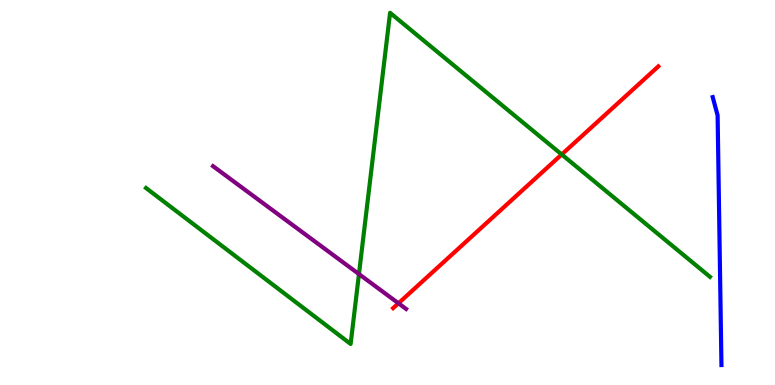[{'lines': ['blue', 'red'], 'intersections': []}, {'lines': ['green', 'red'], 'intersections': [{'x': 7.25, 'y': 5.99}]}, {'lines': ['purple', 'red'], 'intersections': [{'x': 5.14, 'y': 2.12}]}, {'lines': ['blue', 'green'], 'intersections': []}, {'lines': ['blue', 'purple'], 'intersections': []}, {'lines': ['green', 'purple'], 'intersections': [{'x': 4.63, 'y': 2.88}]}]